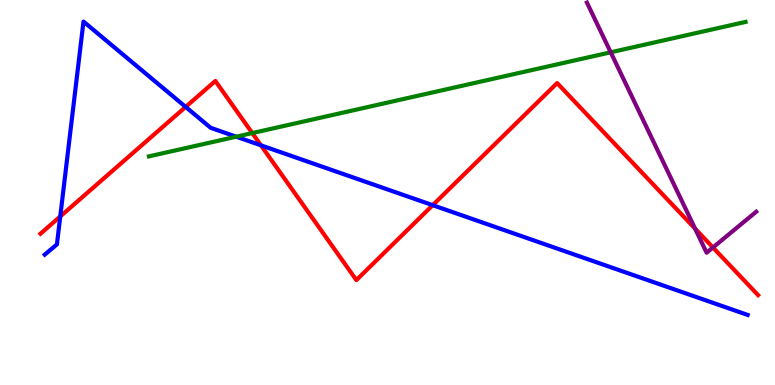[{'lines': ['blue', 'red'], 'intersections': [{'x': 0.778, 'y': 4.38}, {'x': 2.4, 'y': 7.22}, {'x': 3.37, 'y': 6.23}, {'x': 5.58, 'y': 4.67}]}, {'lines': ['green', 'red'], 'intersections': [{'x': 3.26, 'y': 6.54}]}, {'lines': ['purple', 'red'], 'intersections': [{'x': 8.97, 'y': 4.06}, {'x': 9.2, 'y': 3.57}]}, {'lines': ['blue', 'green'], 'intersections': [{'x': 3.05, 'y': 6.45}]}, {'lines': ['blue', 'purple'], 'intersections': []}, {'lines': ['green', 'purple'], 'intersections': [{'x': 7.88, 'y': 8.64}]}]